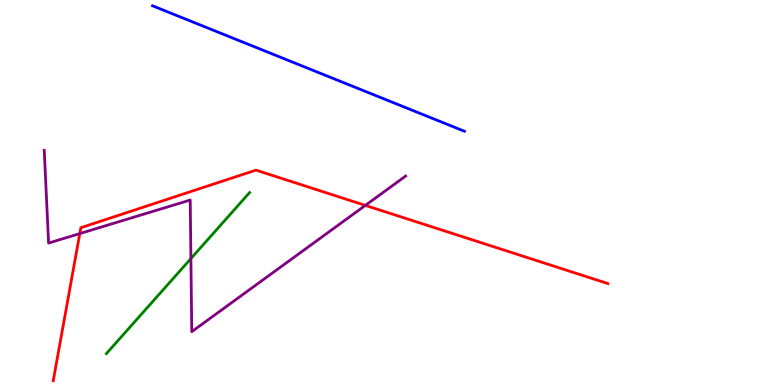[{'lines': ['blue', 'red'], 'intersections': []}, {'lines': ['green', 'red'], 'intersections': []}, {'lines': ['purple', 'red'], 'intersections': [{'x': 1.03, 'y': 3.93}, {'x': 4.71, 'y': 4.67}]}, {'lines': ['blue', 'green'], 'intersections': []}, {'lines': ['blue', 'purple'], 'intersections': []}, {'lines': ['green', 'purple'], 'intersections': [{'x': 2.46, 'y': 3.28}]}]